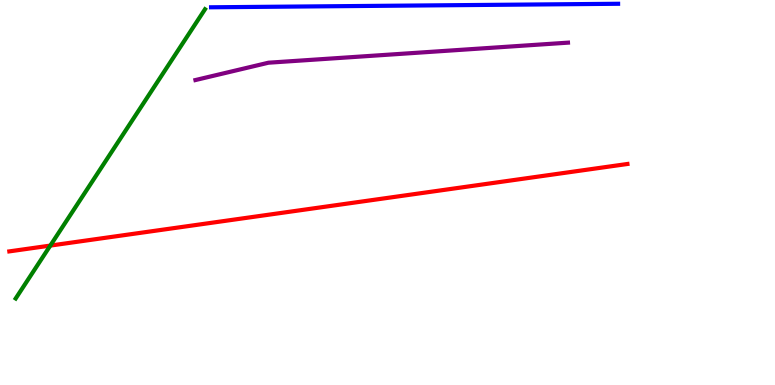[{'lines': ['blue', 'red'], 'intersections': []}, {'lines': ['green', 'red'], 'intersections': [{'x': 0.649, 'y': 3.62}]}, {'lines': ['purple', 'red'], 'intersections': []}, {'lines': ['blue', 'green'], 'intersections': []}, {'lines': ['blue', 'purple'], 'intersections': []}, {'lines': ['green', 'purple'], 'intersections': []}]